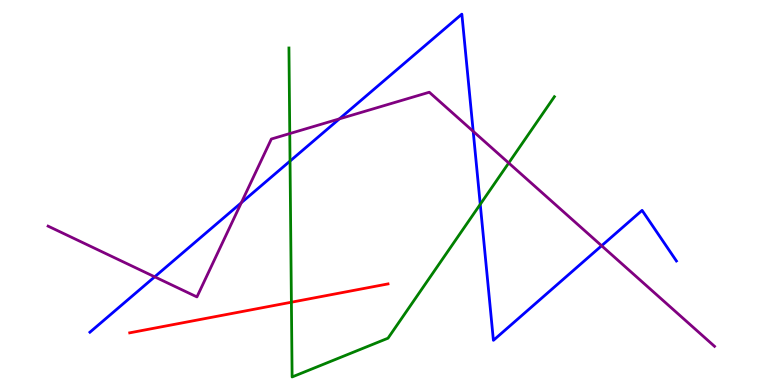[{'lines': ['blue', 'red'], 'intersections': []}, {'lines': ['green', 'red'], 'intersections': [{'x': 3.76, 'y': 2.15}]}, {'lines': ['purple', 'red'], 'intersections': []}, {'lines': ['blue', 'green'], 'intersections': [{'x': 3.74, 'y': 5.82}, {'x': 6.2, 'y': 4.69}]}, {'lines': ['blue', 'purple'], 'intersections': [{'x': 2.0, 'y': 2.81}, {'x': 3.11, 'y': 4.73}, {'x': 4.38, 'y': 6.91}, {'x': 6.11, 'y': 6.59}, {'x': 7.76, 'y': 3.62}]}, {'lines': ['green', 'purple'], 'intersections': [{'x': 3.74, 'y': 6.53}, {'x': 6.56, 'y': 5.77}]}]